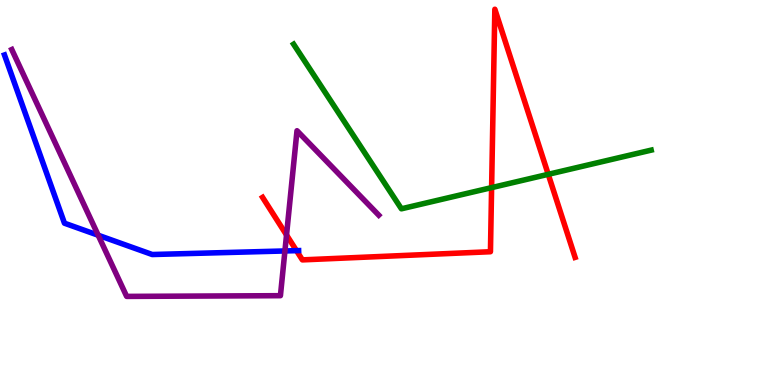[{'lines': ['blue', 'red'], 'intersections': [{'x': 3.83, 'y': 3.49}]}, {'lines': ['green', 'red'], 'intersections': [{'x': 6.34, 'y': 5.13}, {'x': 7.07, 'y': 5.47}]}, {'lines': ['purple', 'red'], 'intersections': [{'x': 3.7, 'y': 3.9}]}, {'lines': ['blue', 'green'], 'intersections': []}, {'lines': ['blue', 'purple'], 'intersections': [{'x': 1.27, 'y': 3.89}, {'x': 3.68, 'y': 3.48}]}, {'lines': ['green', 'purple'], 'intersections': []}]